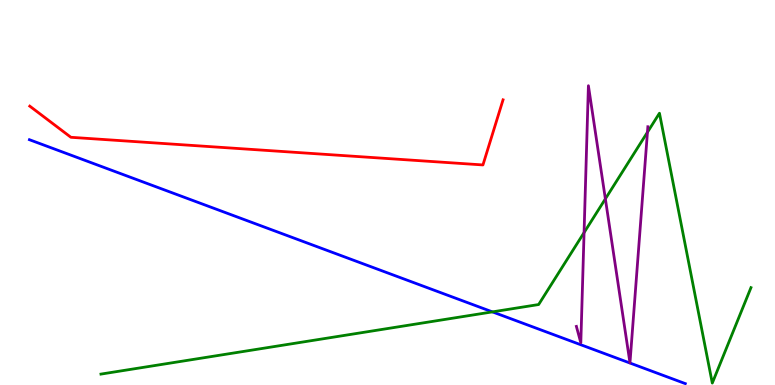[{'lines': ['blue', 'red'], 'intersections': []}, {'lines': ['green', 'red'], 'intersections': []}, {'lines': ['purple', 'red'], 'intersections': []}, {'lines': ['blue', 'green'], 'intersections': [{'x': 6.35, 'y': 1.9}]}, {'lines': ['blue', 'purple'], 'intersections': []}, {'lines': ['green', 'purple'], 'intersections': [{'x': 7.54, 'y': 3.96}, {'x': 7.81, 'y': 4.83}, {'x': 8.35, 'y': 6.57}]}]